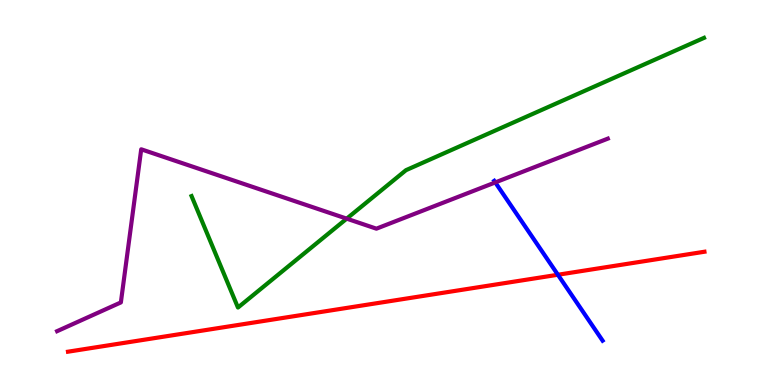[{'lines': ['blue', 'red'], 'intersections': [{'x': 7.2, 'y': 2.86}]}, {'lines': ['green', 'red'], 'intersections': []}, {'lines': ['purple', 'red'], 'intersections': []}, {'lines': ['blue', 'green'], 'intersections': []}, {'lines': ['blue', 'purple'], 'intersections': [{'x': 6.39, 'y': 5.26}]}, {'lines': ['green', 'purple'], 'intersections': [{'x': 4.47, 'y': 4.32}]}]